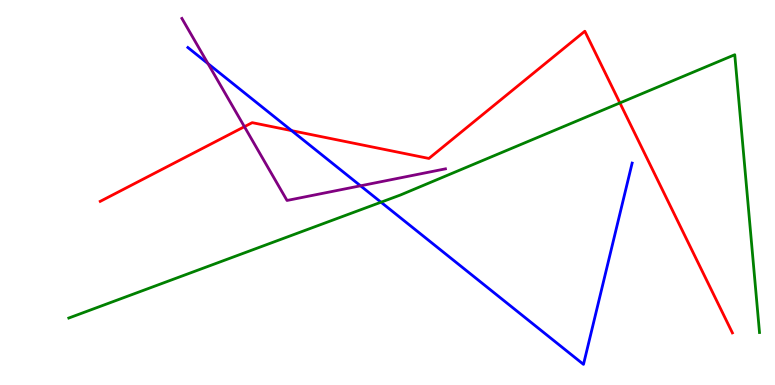[{'lines': ['blue', 'red'], 'intersections': [{'x': 3.76, 'y': 6.61}]}, {'lines': ['green', 'red'], 'intersections': [{'x': 8.0, 'y': 7.33}]}, {'lines': ['purple', 'red'], 'intersections': [{'x': 3.15, 'y': 6.71}]}, {'lines': ['blue', 'green'], 'intersections': [{'x': 4.92, 'y': 4.75}]}, {'lines': ['blue', 'purple'], 'intersections': [{'x': 2.68, 'y': 8.35}, {'x': 4.65, 'y': 5.17}]}, {'lines': ['green', 'purple'], 'intersections': []}]